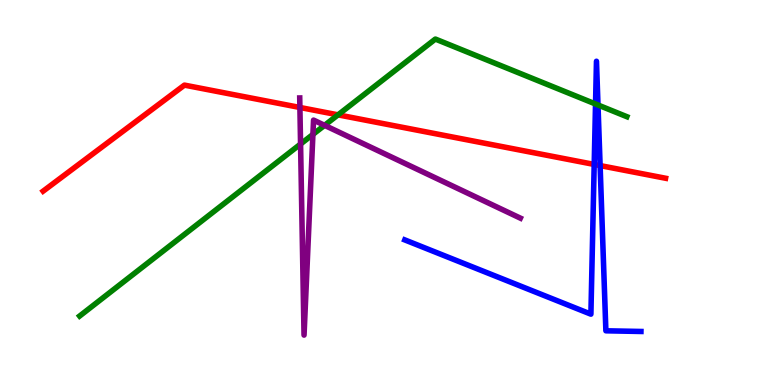[{'lines': ['blue', 'red'], 'intersections': [{'x': 7.67, 'y': 5.73}, {'x': 7.74, 'y': 5.7}]}, {'lines': ['green', 'red'], 'intersections': [{'x': 4.36, 'y': 7.02}]}, {'lines': ['purple', 'red'], 'intersections': [{'x': 3.87, 'y': 7.21}]}, {'lines': ['blue', 'green'], 'intersections': [{'x': 7.68, 'y': 7.3}, {'x': 7.72, 'y': 7.27}]}, {'lines': ['blue', 'purple'], 'intersections': []}, {'lines': ['green', 'purple'], 'intersections': [{'x': 3.88, 'y': 6.26}, {'x': 4.04, 'y': 6.51}, {'x': 4.19, 'y': 6.74}]}]